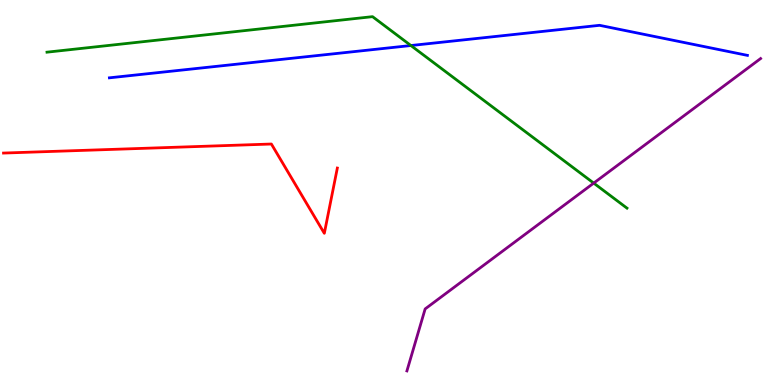[{'lines': ['blue', 'red'], 'intersections': []}, {'lines': ['green', 'red'], 'intersections': []}, {'lines': ['purple', 'red'], 'intersections': []}, {'lines': ['blue', 'green'], 'intersections': [{'x': 5.3, 'y': 8.82}]}, {'lines': ['blue', 'purple'], 'intersections': []}, {'lines': ['green', 'purple'], 'intersections': [{'x': 7.66, 'y': 5.24}]}]